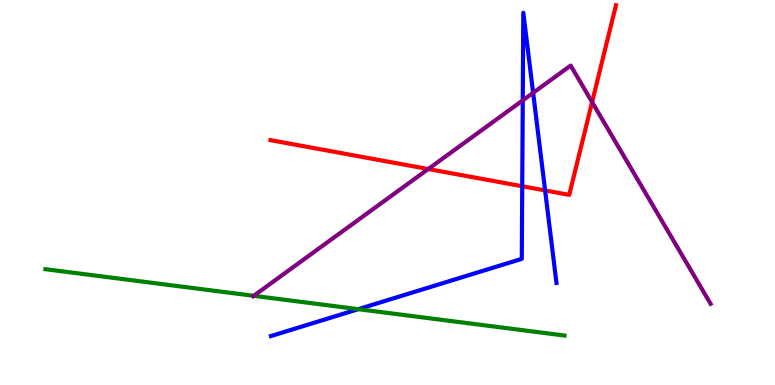[{'lines': ['blue', 'red'], 'intersections': [{'x': 6.74, 'y': 5.16}, {'x': 7.03, 'y': 5.05}]}, {'lines': ['green', 'red'], 'intersections': []}, {'lines': ['purple', 'red'], 'intersections': [{'x': 5.53, 'y': 5.61}, {'x': 7.64, 'y': 7.35}]}, {'lines': ['blue', 'green'], 'intersections': [{'x': 4.62, 'y': 1.97}]}, {'lines': ['blue', 'purple'], 'intersections': [{'x': 6.75, 'y': 7.39}, {'x': 6.88, 'y': 7.59}]}, {'lines': ['green', 'purple'], 'intersections': [{'x': 3.27, 'y': 2.32}]}]